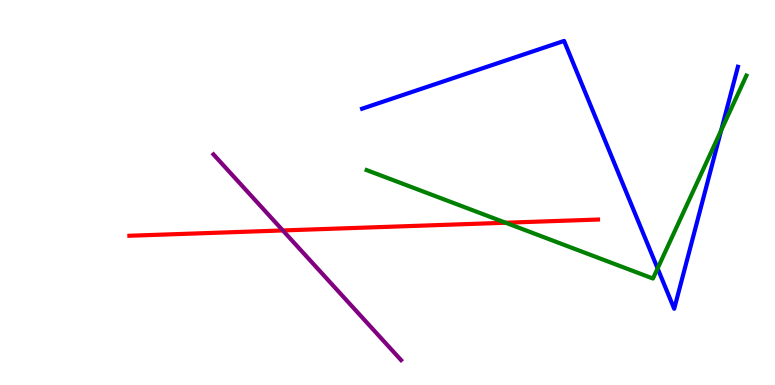[{'lines': ['blue', 'red'], 'intersections': []}, {'lines': ['green', 'red'], 'intersections': [{'x': 6.52, 'y': 4.21}]}, {'lines': ['purple', 'red'], 'intersections': [{'x': 3.65, 'y': 4.01}]}, {'lines': ['blue', 'green'], 'intersections': [{'x': 8.49, 'y': 3.03}, {'x': 9.31, 'y': 6.61}]}, {'lines': ['blue', 'purple'], 'intersections': []}, {'lines': ['green', 'purple'], 'intersections': []}]